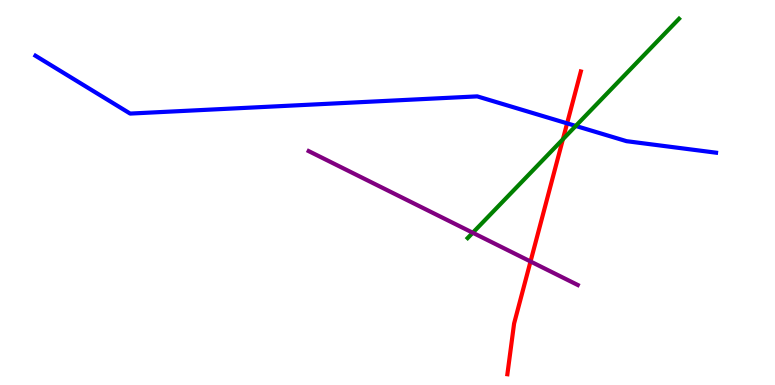[{'lines': ['blue', 'red'], 'intersections': [{'x': 7.32, 'y': 6.8}]}, {'lines': ['green', 'red'], 'intersections': [{'x': 7.26, 'y': 6.38}]}, {'lines': ['purple', 'red'], 'intersections': [{'x': 6.85, 'y': 3.21}]}, {'lines': ['blue', 'green'], 'intersections': [{'x': 7.43, 'y': 6.73}]}, {'lines': ['blue', 'purple'], 'intersections': []}, {'lines': ['green', 'purple'], 'intersections': [{'x': 6.1, 'y': 3.95}]}]